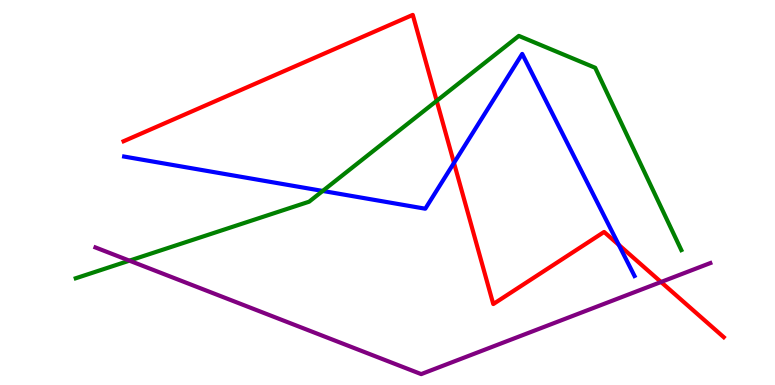[{'lines': ['blue', 'red'], 'intersections': [{'x': 5.86, 'y': 5.77}, {'x': 7.98, 'y': 3.64}]}, {'lines': ['green', 'red'], 'intersections': [{'x': 5.63, 'y': 7.38}]}, {'lines': ['purple', 'red'], 'intersections': [{'x': 8.53, 'y': 2.68}]}, {'lines': ['blue', 'green'], 'intersections': [{'x': 4.16, 'y': 5.04}]}, {'lines': ['blue', 'purple'], 'intersections': []}, {'lines': ['green', 'purple'], 'intersections': [{'x': 1.67, 'y': 3.23}]}]